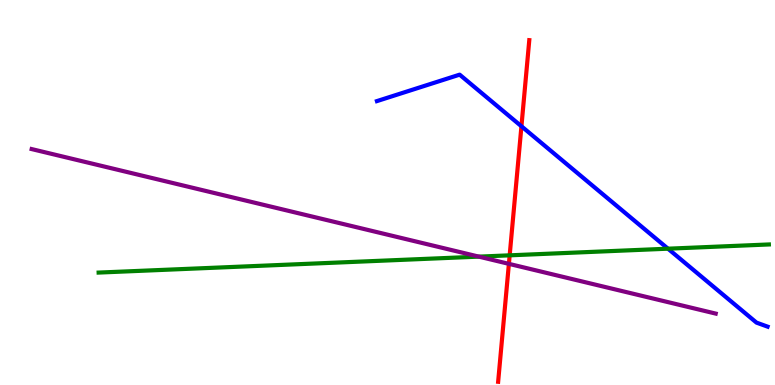[{'lines': ['blue', 'red'], 'intersections': [{'x': 6.73, 'y': 6.72}]}, {'lines': ['green', 'red'], 'intersections': [{'x': 6.58, 'y': 3.37}]}, {'lines': ['purple', 'red'], 'intersections': [{'x': 6.57, 'y': 3.15}]}, {'lines': ['blue', 'green'], 'intersections': [{'x': 8.62, 'y': 3.54}]}, {'lines': ['blue', 'purple'], 'intersections': []}, {'lines': ['green', 'purple'], 'intersections': [{'x': 6.18, 'y': 3.33}]}]